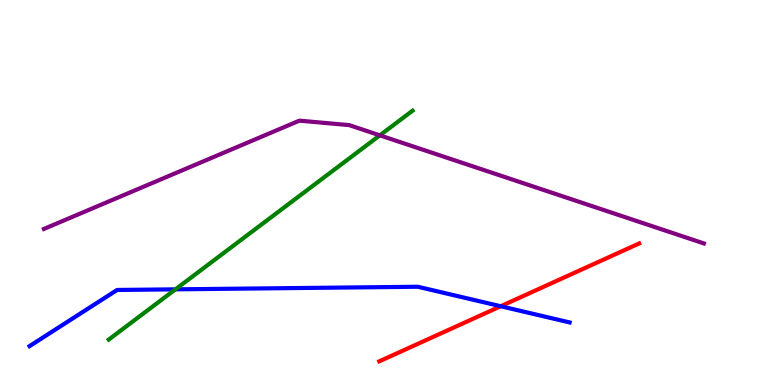[{'lines': ['blue', 'red'], 'intersections': [{'x': 6.46, 'y': 2.05}]}, {'lines': ['green', 'red'], 'intersections': []}, {'lines': ['purple', 'red'], 'intersections': []}, {'lines': ['blue', 'green'], 'intersections': [{'x': 2.26, 'y': 2.48}]}, {'lines': ['blue', 'purple'], 'intersections': []}, {'lines': ['green', 'purple'], 'intersections': [{'x': 4.9, 'y': 6.48}]}]